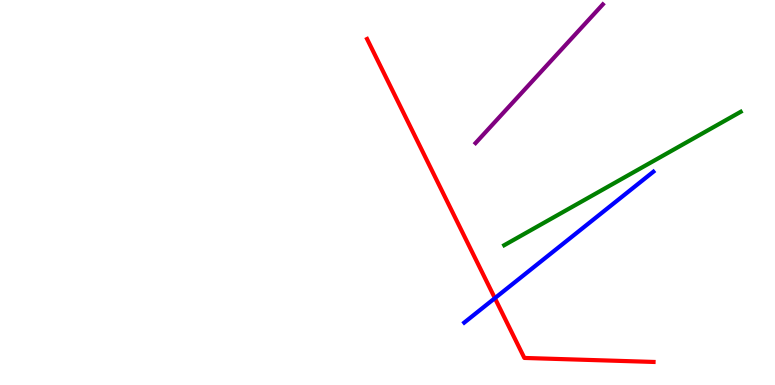[{'lines': ['blue', 'red'], 'intersections': [{'x': 6.39, 'y': 2.26}]}, {'lines': ['green', 'red'], 'intersections': []}, {'lines': ['purple', 'red'], 'intersections': []}, {'lines': ['blue', 'green'], 'intersections': []}, {'lines': ['blue', 'purple'], 'intersections': []}, {'lines': ['green', 'purple'], 'intersections': []}]